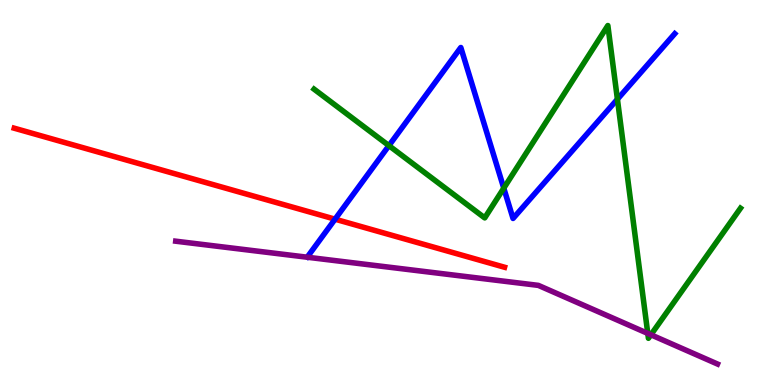[{'lines': ['blue', 'red'], 'intersections': [{'x': 4.32, 'y': 4.31}]}, {'lines': ['green', 'red'], 'intersections': []}, {'lines': ['purple', 'red'], 'intersections': []}, {'lines': ['blue', 'green'], 'intersections': [{'x': 5.02, 'y': 6.22}, {'x': 6.5, 'y': 5.11}, {'x': 7.97, 'y': 7.42}]}, {'lines': ['blue', 'purple'], 'intersections': []}, {'lines': ['green', 'purple'], 'intersections': [{'x': 8.36, 'y': 1.34}, {'x': 8.4, 'y': 1.3}]}]